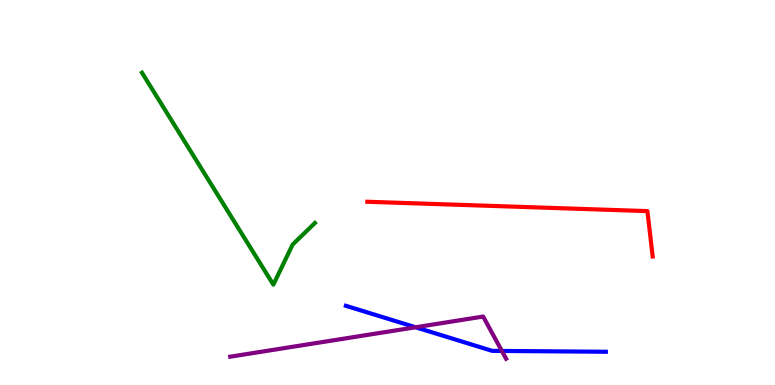[{'lines': ['blue', 'red'], 'intersections': []}, {'lines': ['green', 'red'], 'intersections': []}, {'lines': ['purple', 'red'], 'intersections': []}, {'lines': ['blue', 'green'], 'intersections': []}, {'lines': ['blue', 'purple'], 'intersections': [{'x': 5.36, 'y': 1.5}, {'x': 6.48, 'y': 0.885}]}, {'lines': ['green', 'purple'], 'intersections': []}]